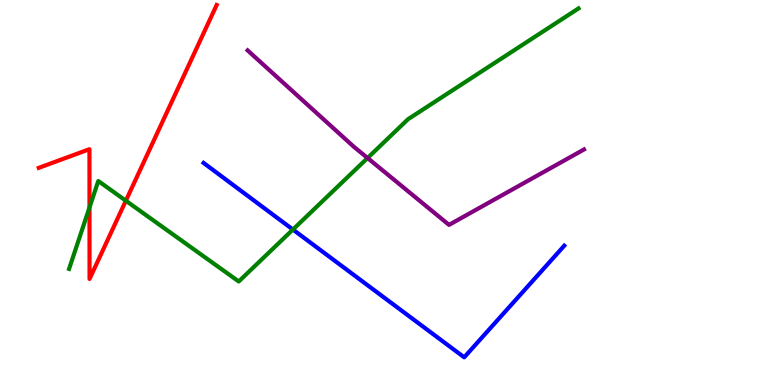[{'lines': ['blue', 'red'], 'intersections': []}, {'lines': ['green', 'red'], 'intersections': [{'x': 1.15, 'y': 4.61}, {'x': 1.62, 'y': 4.79}]}, {'lines': ['purple', 'red'], 'intersections': []}, {'lines': ['blue', 'green'], 'intersections': [{'x': 3.78, 'y': 4.04}]}, {'lines': ['blue', 'purple'], 'intersections': []}, {'lines': ['green', 'purple'], 'intersections': [{'x': 4.74, 'y': 5.9}]}]